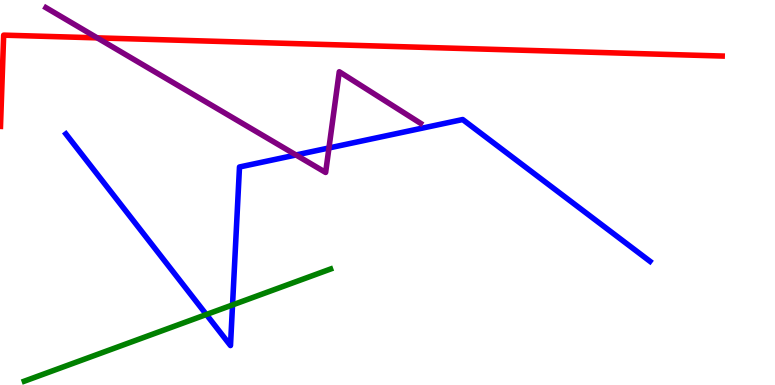[{'lines': ['blue', 'red'], 'intersections': []}, {'lines': ['green', 'red'], 'intersections': []}, {'lines': ['purple', 'red'], 'intersections': [{'x': 1.25, 'y': 9.02}]}, {'lines': ['blue', 'green'], 'intersections': [{'x': 2.66, 'y': 1.83}, {'x': 3.0, 'y': 2.08}]}, {'lines': ['blue', 'purple'], 'intersections': [{'x': 3.82, 'y': 5.97}, {'x': 4.24, 'y': 6.16}]}, {'lines': ['green', 'purple'], 'intersections': []}]